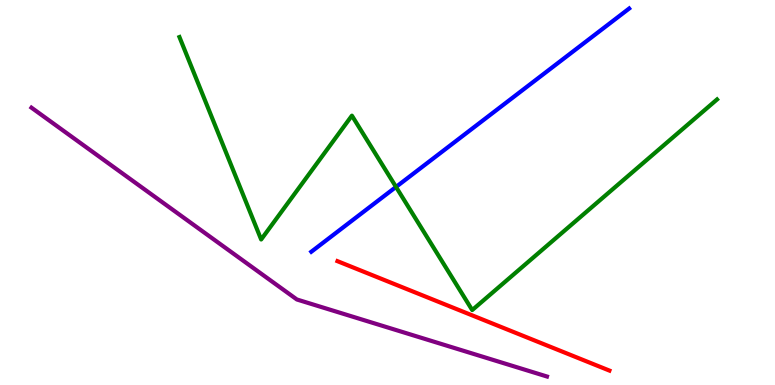[{'lines': ['blue', 'red'], 'intersections': []}, {'lines': ['green', 'red'], 'intersections': []}, {'lines': ['purple', 'red'], 'intersections': []}, {'lines': ['blue', 'green'], 'intersections': [{'x': 5.11, 'y': 5.14}]}, {'lines': ['blue', 'purple'], 'intersections': []}, {'lines': ['green', 'purple'], 'intersections': []}]